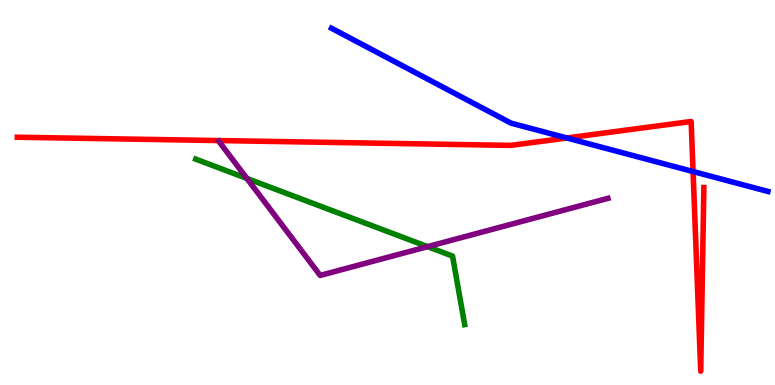[{'lines': ['blue', 'red'], 'intersections': [{'x': 7.31, 'y': 6.42}, {'x': 8.94, 'y': 5.54}]}, {'lines': ['green', 'red'], 'intersections': []}, {'lines': ['purple', 'red'], 'intersections': []}, {'lines': ['blue', 'green'], 'intersections': []}, {'lines': ['blue', 'purple'], 'intersections': []}, {'lines': ['green', 'purple'], 'intersections': [{'x': 3.19, 'y': 5.37}, {'x': 5.52, 'y': 3.59}]}]